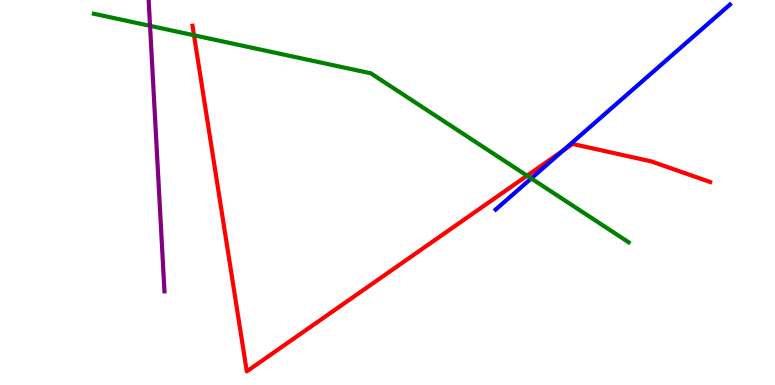[{'lines': ['blue', 'red'], 'intersections': [{'x': 7.27, 'y': 6.09}]}, {'lines': ['green', 'red'], 'intersections': [{'x': 2.5, 'y': 9.08}, {'x': 6.8, 'y': 5.44}]}, {'lines': ['purple', 'red'], 'intersections': []}, {'lines': ['blue', 'green'], 'intersections': [{'x': 6.85, 'y': 5.37}]}, {'lines': ['blue', 'purple'], 'intersections': []}, {'lines': ['green', 'purple'], 'intersections': [{'x': 1.94, 'y': 9.33}]}]